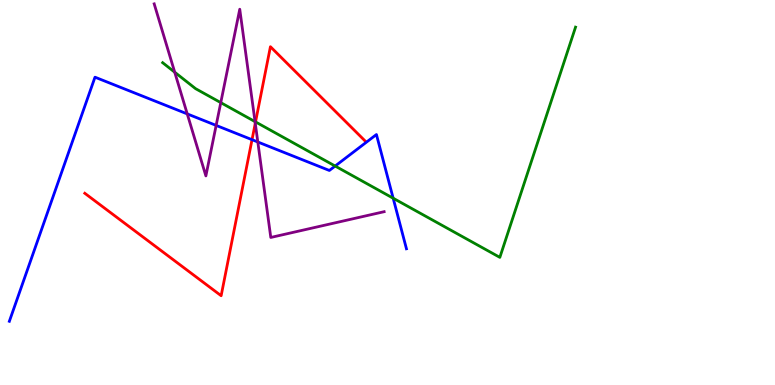[{'lines': ['blue', 'red'], 'intersections': [{'x': 3.25, 'y': 6.37}]}, {'lines': ['green', 'red'], 'intersections': [{'x': 3.3, 'y': 6.83}]}, {'lines': ['purple', 'red'], 'intersections': [{'x': 3.29, 'y': 6.8}]}, {'lines': ['blue', 'green'], 'intersections': [{'x': 4.32, 'y': 5.69}, {'x': 5.07, 'y': 4.85}]}, {'lines': ['blue', 'purple'], 'intersections': [{'x': 2.42, 'y': 7.04}, {'x': 2.79, 'y': 6.74}, {'x': 3.33, 'y': 6.31}]}, {'lines': ['green', 'purple'], 'intersections': [{'x': 2.25, 'y': 8.12}, {'x': 2.85, 'y': 7.33}, {'x': 3.29, 'y': 6.84}]}]